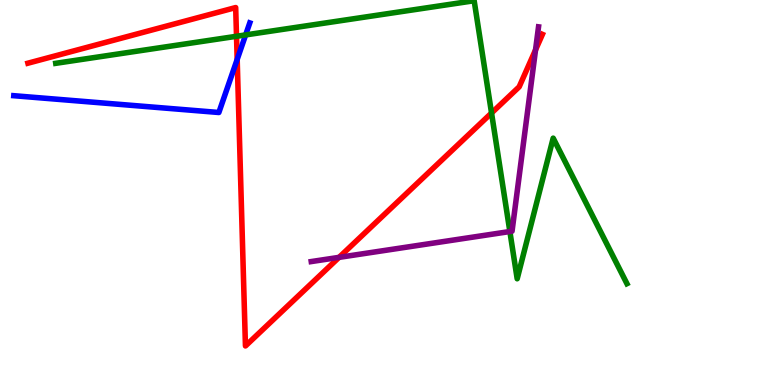[{'lines': ['blue', 'red'], 'intersections': [{'x': 3.06, 'y': 8.46}]}, {'lines': ['green', 'red'], 'intersections': [{'x': 3.05, 'y': 9.06}, {'x': 6.34, 'y': 7.06}]}, {'lines': ['purple', 'red'], 'intersections': [{'x': 4.37, 'y': 3.32}, {'x': 6.91, 'y': 8.7}]}, {'lines': ['blue', 'green'], 'intersections': [{'x': 3.17, 'y': 9.09}]}, {'lines': ['blue', 'purple'], 'intersections': []}, {'lines': ['green', 'purple'], 'intersections': [{'x': 6.58, 'y': 3.99}]}]